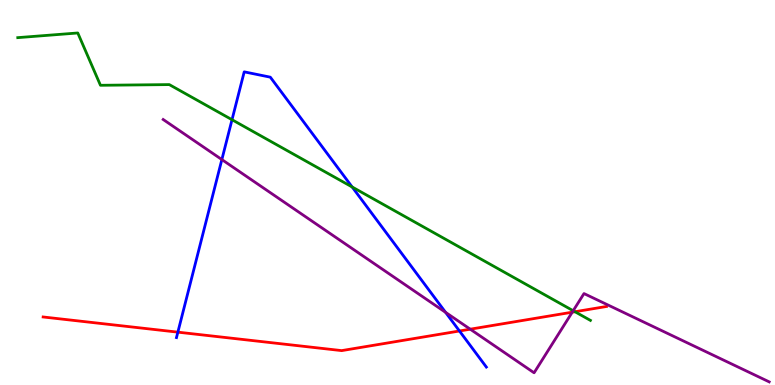[{'lines': ['blue', 'red'], 'intersections': [{'x': 2.3, 'y': 1.37}, {'x': 5.93, 'y': 1.4}]}, {'lines': ['green', 'red'], 'intersections': [{'x': 7.42, 'y': 1.9}]}, {'lines': ['purple', 'red'], 'intersections': [{'x': 6.07, 'y': 1.45}, {'x': 7.38, 'y': 1.89}]}, {'lines': ['blue', 'green'], 'intersections': [{'x': 2.99, 'y': 6.89}, {'x': 4.54, 'y': 5.14}]}, {'lines': ['blue', 'purple'], 'intersections': [{'x': 2.86, 'y': 5.86}, {'x': 5.75, 'y': 1.89}]}, {'lines': ['green', 'purple'], 'intersections': [{'x': 7.4, 'y': 1.93}]}]